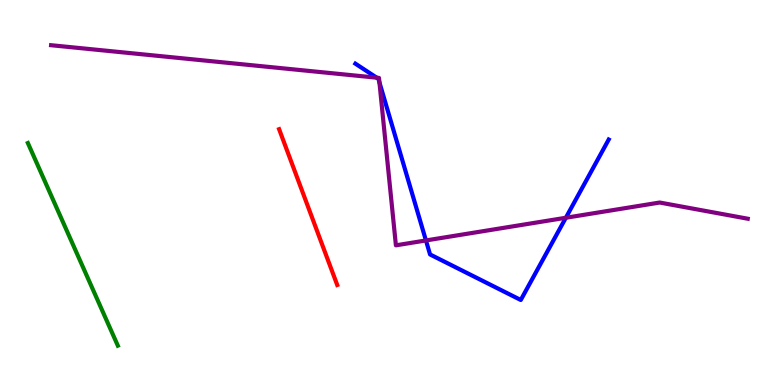[{'lines': ['blue', 'red'], 'intersections': []}, {'lines': ['green', 'red'], 'intersections': []}, {'lines': ['purple', 'red'], 'intersections': []}, {'lines': ['blue', 'green'], 'intersections': []}, {'lines': ['blue', 'purple'], 'intersections': [{'x': 4.86, 'y': 7.98}, {'x': 4.9, 'y': 7.86}, {'x': 5.5, 'y': 3.75}, {'x': 7.3, 'y': 4.34}]}, {'lines': ['green', 'purple'], 'intersections': []}]